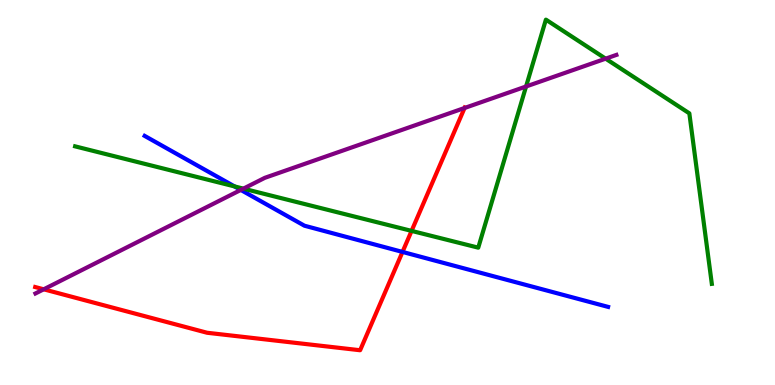[{'lines': ['blue', 'red'], 'intersections': [{'x': 5.19, 'y': 3.46}]}, {'lines': ['green', 'red'], 'intersections': [{'x': 5.31, 'y': 4.0}]}, {'lines': ['purple', 'red'], 'intersections': [{'x': 0.564, 'y': 2.49}, {'x': 5.99, 'y': 7.2}]}, {'lines': ['blue', 'green'], 'intersections': [{'x': 3.03, 'y': 5.16}]}, {'lines': ['blue', 'purple'], 'intersections': [{'x': 3.11, 'y': 5.07}]}, {'lines': ['green', 'purple'], 'intersections': [{'x': 3.14, 'y': 5.1}, {'x': 6.79, 'y': 7.75}, {'x': 7.81, 'y': 8.48}]}]